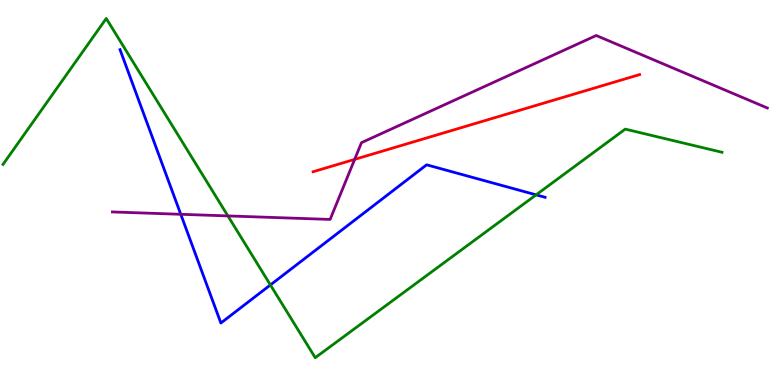[{'lines': ['blue', 'red'], 'intersections': []}, {'lines': ['green', 'red'], 'intersections': []}, {'lines': ['purple', 'red'], 'intersections': [{'x': 4.58, 'y': 5.86}]}, {'lines': ['blue', 'green'], 'intersections': [{'x': 3.49, 'y': 2.6}, {'x': 6.92, 'y': 4.94}]}, {'lines': ['blue', 'purple'], 'intersections': [{'x': 2.33, 'y': 4.43}]}, {'lines': ['green', 'purple'], 'intersections': [{'x': 2.94, 'y': 4.39}]}]